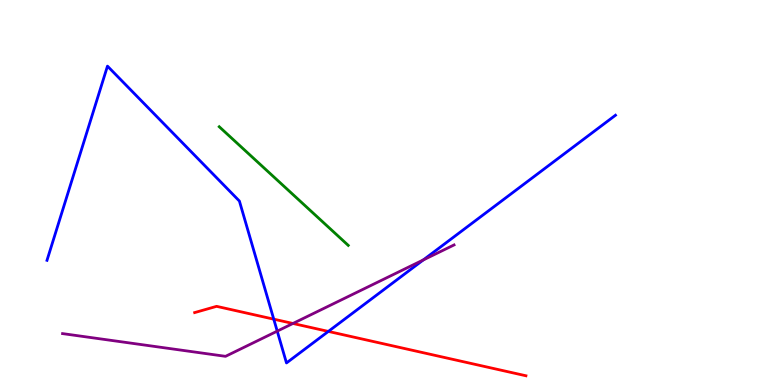[{'lines': ['blue', 'red'], 'intersections': [{'x': 3.53, 'y': 1.71}, {'x': 4.24, 'y': 1.39}]}, {'lines': ['green', 'red'], 'intersections': []}, {'lines': ['purple', 'red'], 'intersections': [{'x': 3.78, 'y': 1.6}]}, {'lines': ['blue', 'green'], 'intersections': []}, {'lines': ['blue', 'purple'], 'intersections': [{'x': 3.58, 'y': 1.4}, {'x': 5.46, 'y': 3.25}]}, {'lines': ['green', 'purple'], 'intersections': []}]